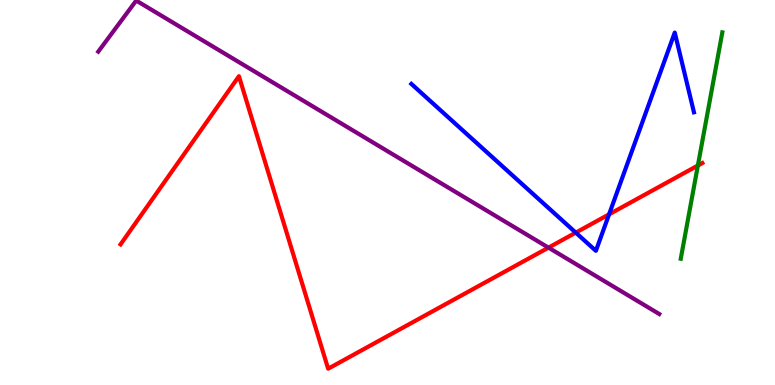[{'lines': ['blue', 'red'], 'intersections': [{'x': 7.43, 'y': 3.96}, {'x': 7.86, 'y': 4.43}]}, {'lines': ['green', 'red'], 'intersections': [{'x': 9.0, 'y': 5.7}]}, {'lines': ['purple', 'red'], 'intersections': [{'x': 7.08, 'y': 3.57}]}, {'lines': ['blue', 'green'], 'intersections': []}, {'lines': ['blue', 'purple'], 'intersections': []}, {'lines': ['green', 'purple'], 'intersections': []}]